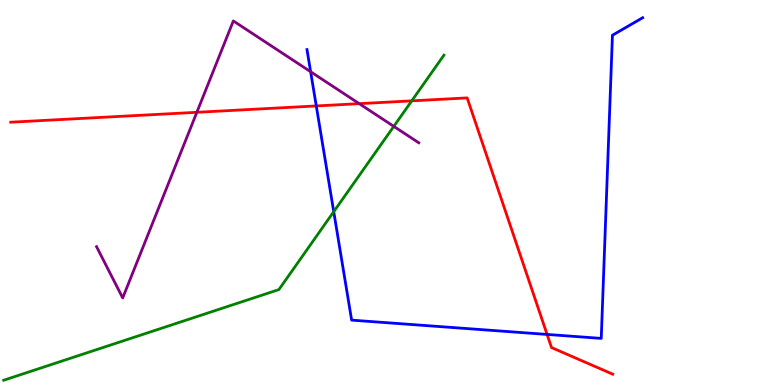[{'lines': ['blue', 'red'], 'intersections': [{'x': 4.08, 'y': 7.25}, {'x': 7.06, 'y': 1.31}]}, {'lines': ['green', 'red'], 'intersections': [{'x': 5.31, 'y': 7.38}]}, {'lines': ['purple', 'red'], 'intersections': [{'x': 2.54, 'y': 7.08}, {'x': 4.64, 'y': 7.31}]}, {'lines': ['blue', 'green'], 'intersections': [{'x': 4.31, 'y': 4.5}]}, {'lines': ['blue', 'purple'], 'intersections': [{'x': 4.01, 'y': 8.14}]}, {'lines': ['green', 'purple'], 'intersections': [{'x': 5.08, 'y': 6.72}]}]